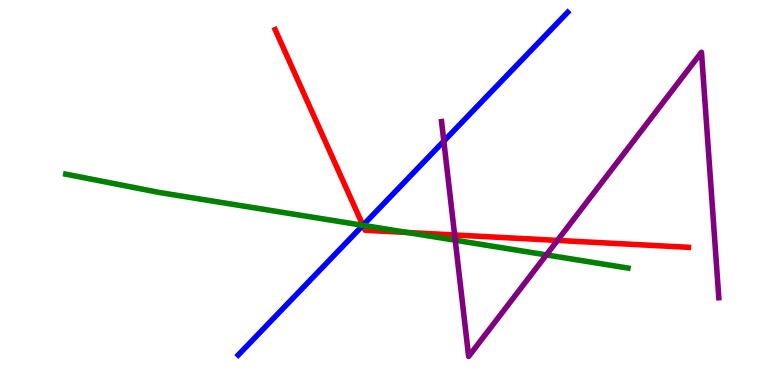[{'lines': ['blue', 'red'], 'intersections': [{'x': 4.68, 'y': 4.15}]}, {'lines': ['green', 'red'], 'intersections': [{'x': 4.68, 'y': 4.15}, {'x': 5.26, 'y': 3.96}]}, {'lines': ['purple', 'red'], 'intersections': [{'x': 5.87, 'y': 3.9}, {'x': 7.19, 'y': 3.76}]}, {'lines': ['blue', 'green'], 'intersections': [{'x': 4.68, 'y': 4.15}]}, {'lines': ['blue', 'purple'], 'intersections': [{'x': 5.73, 'y': 6.33}]}, {'lines': ['green', 'purple'], 'intersections': [{'x': 5.87, 'y': 3.76}, {'x': 7.05, 'y': 3.38}]}]